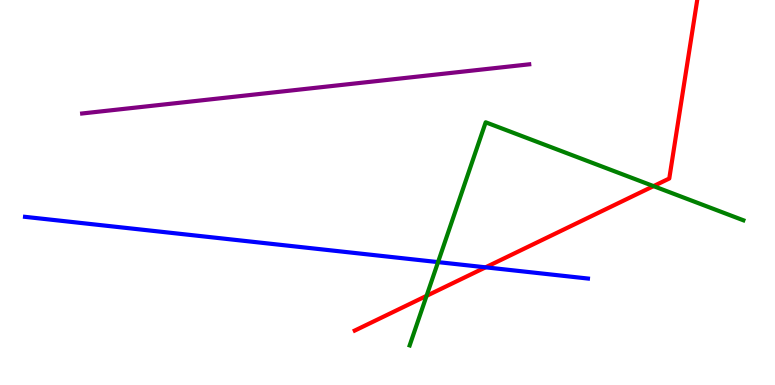[{'lines': ['blue', 'red'], 'intersections': [{'x': 6.27, 'y': 3.06}]}, {'lines': ['green', 'red'], 'intersections': [{'x': 5.5, 'y': 2.32}, {'x': 8.43, 'y': 5.17}]}, {'lines': ['purple', 'red'], 'intersections': []}, {'lines': ['blue', 'green'], 'intersections': [{'x': 5.65, 'y': 3.19}]}, {'lines': ['blue', 'purple'], 'intersections': []}, {'lines': ['green', 'purple'], 'intersections': []}]